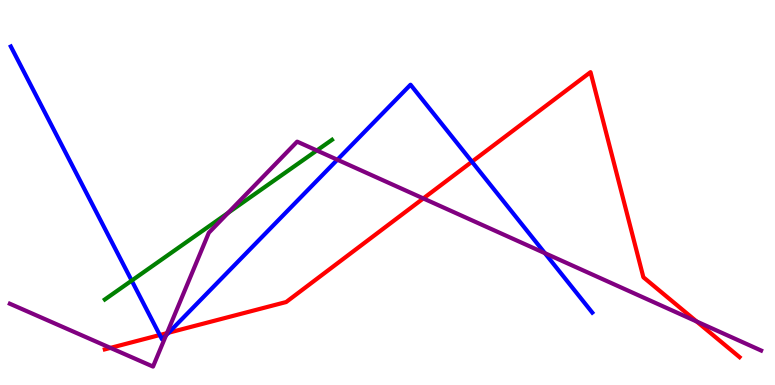[{'lines': ['blue', 'red'], 'intersections': [{'x': 2.06, 'y': 1.3}, {'x': 2.18, 'y': 1.36}, {'x': 6.09, 'y': 5.8}]}, {'lines': ['green', 'red'], 'intersections': []}, {'lines': ['purple', 'red'], 'intersections': [{'x': 1.43, 'y': 0.964}, {'x': 2.15, 'y': 1.35}, {'x': 5.46, 'y': 4.85}, {'x': 8.99, 'y': 1.65}]}, {'lines': ['blue', 'green'], 'intersections': [{'x': 1.7, 'y': 2.71}]}, {'lines': ['blue', 'purple'], 'intersections': [{'x': 2.14, 'y': 1.29}, {'x': 4.35, 'y': 5.85}, {'x': 7.03, 'y': 3.42}]}, {'lines': ['green', 'purple'], 'intersections': [{'x': 2.94, 'y': 4.47}, {'x': 4.09, 'y': 6.09}]}]